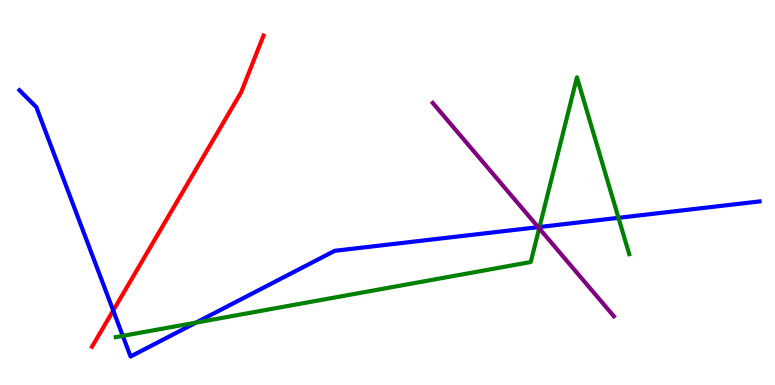[{'lines': ['blue', 'red'], 'intersections': [{'x': 1.46, 'y': 1.93}]}, {'lines': ['green', 'red'], 'intersections': []}, {'lines': ['purple', 'red'], 'intersections': []}, {'lines': ['blue', 'green'], 'intersections': [{'x': 1.58, 'y': 1.28}, {'x': 2.53, 'y': 1.62}, {'x': 6.96, 'y': 4.1}, {'x': 7.98, 'y': 4.34}]}, {'lines': ['blue', 'purple'], 'intersections': [{'x': 6.94, 'y': 4.1}]}, {'lines': ['green', 'purple'], 'intersections': [{'x': 6.96, 'y': 4.07}]}]